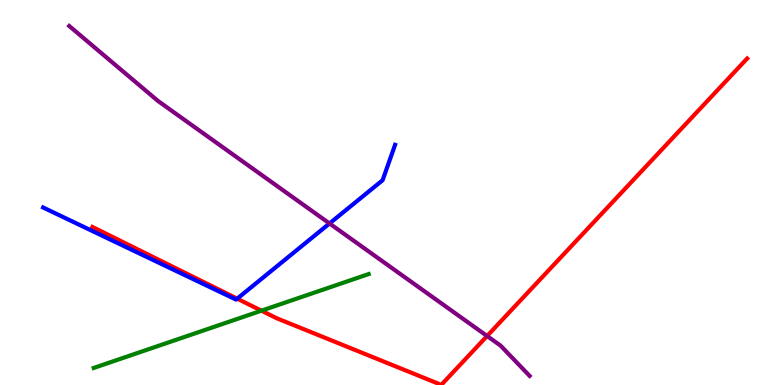[{'lines': ['blue', 'red'], 'intersections': [{'x': 3.06, 'y': 2.24}]}, {'lines': ['green', 'red'], 'intersections': [{'x': 3.37, 'y': 1.93}]}, {'lines': ['purple', 'red'], 'intersections': [{'x': 6.28, 'y': 1.27}]}, {'lines': ['blue', 'green'], 'intersections': []}, {'lines': ['blue', 'purple'], 'intersections': [{'x': 4.25, 'y': 4.2}]}, {'lines': ['green', 'purple'], 'intersections': []}]